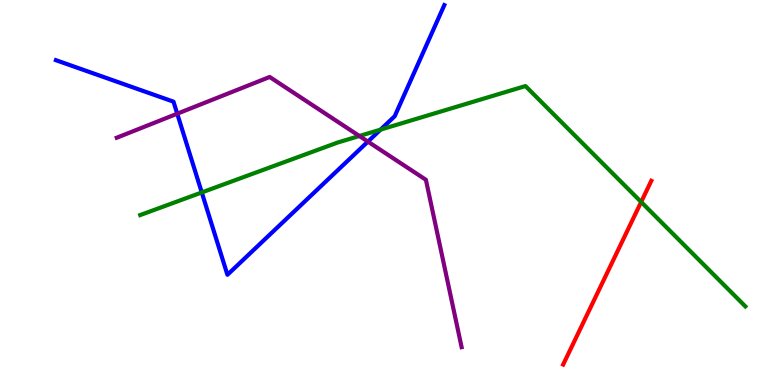[{'lines': ['blue', 'red'], 'intersections': []}, {'lines': ['green', 'red'], 'intersections': [{'x': 8.27, 'y': 4.75}]}, {'lines': ['purple', 'red'], 'intersections': []}, {'lines': ['blue', 'green'], 'intersections': [{'x': 2.6, 'y': 5.0}, {'x': 4.91, 'y': 6.63}]}, {'lines': ['blue', 'purple'], 'intersections': [{'x': 2.29, 'y': 7.05}, {'x': 4.75, 'y': 6.32}]}, {'lines': ['green', 'purple'], 'intersections': [{'x': 4.64, 'y': 6.47}]}]